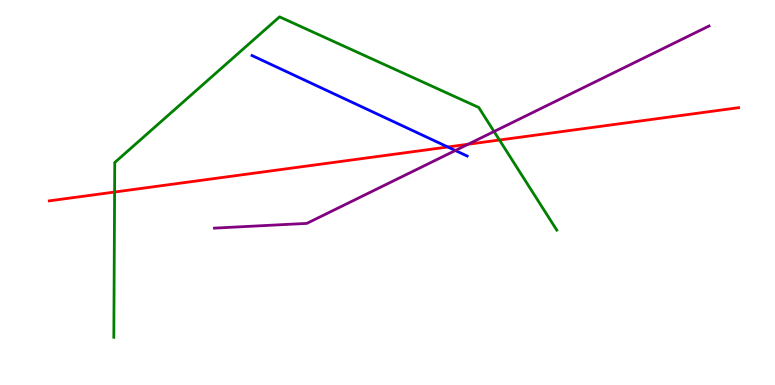[{'lines': ['blue', 'red'], 'intersections': [{'x': 5.78, 'y': 6.18}]}, {'lines': ['green', 'red'], 'intersections': [{'x': 1.48, 'y': 5.01}, {'x': 6.44, 'y': 6.36}]}, {'lines': ['purple', 'red'], 'intersections': [{'x': 6.04, 'y': 6.25}]}, {'lines': ['blue', 'green'], 'intersections': []}, {'lines': ['blue', 'purple'], 'intersections': [{'x': 5.88, 'y': 6.09}]}, {'lines': ['green', 'purple'], 'intersections': [{'x': 6.37, 'y': 6.58}]}]